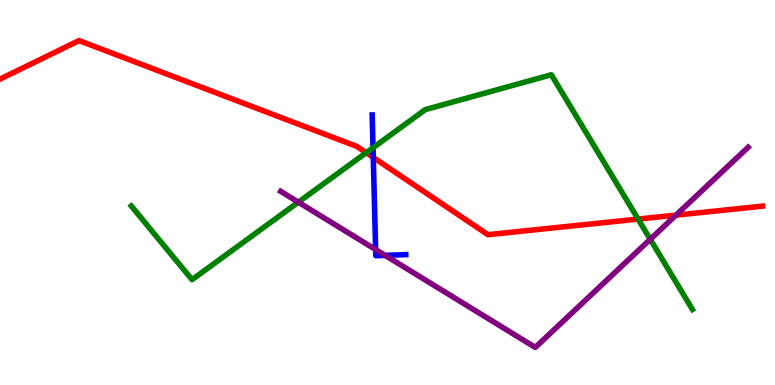[{'lines': ['blue', 'red'], 'intersections': [{'x': 4.82, 'y': 5.91}]}, {'lines': ['green', 'red'], 'intersections': [{'x': 4.73, 'y': 6.03}, {'x': 8.23, 'y': 4.31}]}, {'lines': ['purple', 'red'], 'intersections': [{'x': 8.72, 'y': 4.41}]}, {'lines': ['blue', 'green'], 'intersections': [{'x': 4.81, 'y': 6.16}]}, {'lines': ['blue', 'purple'], 'intersections': [{'x': 4.85, 'y': 3.52}, {'x': 4.97, 'y': 3.37}]}, {'lines': ['green', 'purple'], 'intersections': [{'x': 3.85, 'y': 4.75}, {'x': 8.39, 'y': 3.78}]}]